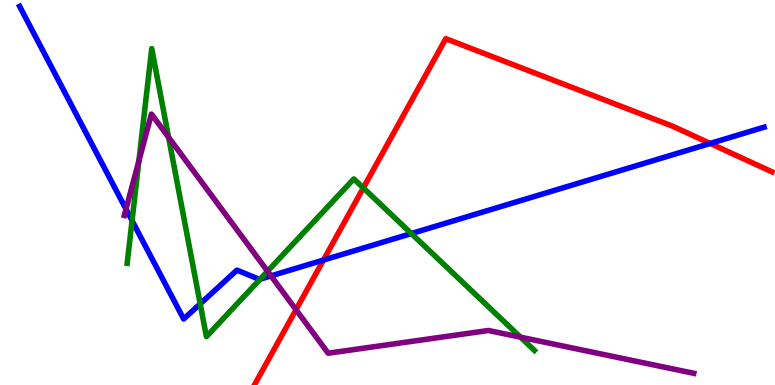[{'lines': ['blue', 'red'], 'intersections': [{'x': 4.17, 'y': 3.25}, {'x': 9.16, 'y': 6.27}]}, {'lines': ['green', 'red'], 'intersections': [{'x': 4.69, 'y': 5.12}]}, {'lines': ['purple', 'red'], 'intersections': [{'x': 3.82, 'y': 1.96}]}, {'lines': ['blue', 'green'], 'intersections': [{'x': 1.7, 'y': 4.27}, {'x': 2.58, 'y': 2.11}, {'x': 3.36, 'y': 2.75}, {'x': 5.31, 'y': 3.93}]}, {'lines': ['blue', 'purple'], 'intersections': [{'x': 1.63, 'y': 4.57}, {'x': 3.5, 'y': 2.83}]}, {'lines': ['green', 'purple'], 'intersections': [{'x': 1.79, 'y': 5.82}, {'x': 2.18, 'y': 6.43}, {'x': 3.45, 'y': 2.96}, {'x': 6.72, 'y': 1.24}]}]